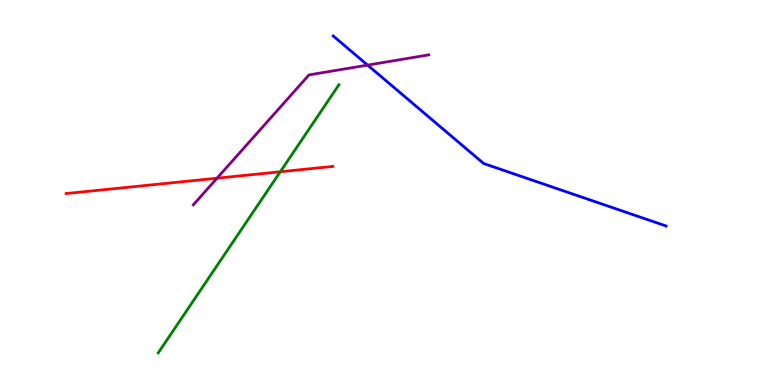[{'lines': ['blue', 'red'], 'intersections': []}, {'lines': ['green', 'red'], 'intersections': [{'x': 3.62, 'y': 5.54}]}, {'lines': ['purple', 'red'], 'intersections': [{'x': 2.8, 'y': 5.37}]}, {'lines': ['blue', 'green'], 'intersections': []}, {'lines': ['blue', 'purple'], 'intersections': [{'x': 4.74, 'y': 8.31}]}, {'lines': ['green', 'purple'], 'intersections': []}]